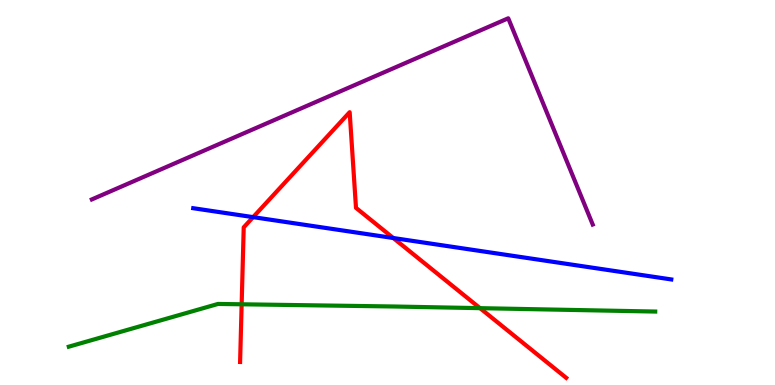[{'lines': ['blue', 'red'], 'intersections': [{'x': 3.27, 'y': 4.36}, {'x': 5.07, 'y': 3.82}]}, {'lines': ['green', 'red'], 'intersections': [{'x': 3.12, 'y': 2.1}, {'x': 6.19, 'y': 2.0}]}, {'lines': ['purple', 'red'], 'intersections': []}, {'lines': ['blue', 'green'], 'intersections': []}, {'lines': ['blue', 'purple'], 'intersections': []}, {'lines': ['green', 'purple'], 'intersections': []}]